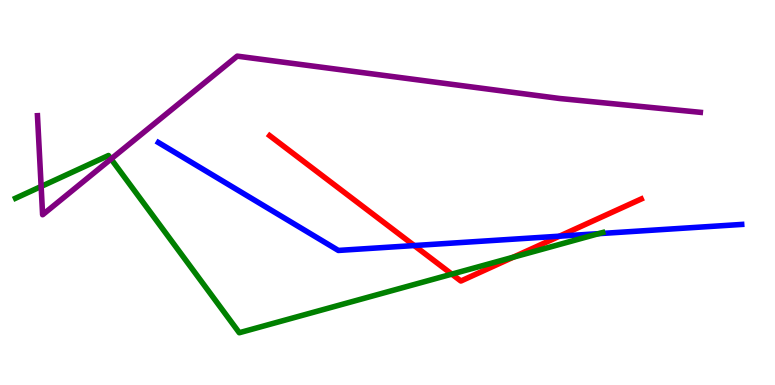[{'lines': ['blue', 'red'], 'intersections': [{'x': 5.34, 'y': 3.62}, {'x': 7.22, 'y': 3.87}]}, {'lines': ['green', 'red'], 'intersections': [{'x': 5.83, 'y': 2.88}, {'x': 6.62, 'y': 3.32}]}, {'lines': ['purple', 'red'], 'intersections': []}, {'lines': ['blue', 'green'], 'intersections': [{'x': 7.72, 'y': 3.93}]}, {'lines': ['blue', 'purple'], 'intersections': []}, {'lines': ['green', 'purple'], 'intersections': [{'x': 0.531, 'y': 5.16}, {'x': 1.43, 'y': 5.87}]}]